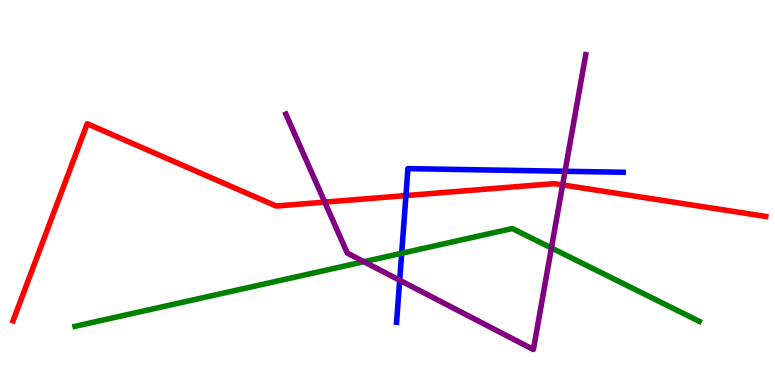[{'lines': ['blue', 'red'], 'intersections': [{'x': 5.24, 'y': 4.92}]}, {'lines': ['green', 'red'], 'intersections': []}, {'lines': ['purple', 'red'], 'intersections': [{'x': 4.19, 'y': 4.75}, {'x': 7.26, 'y': 5.2}]}, {'lines': ['blue', 'green'], 'intersections': [{'x': 5.18, 'y': 3.42}]}, {'lines': ['blue', 'purple'], 'intersections': [{'x': 5.16, 'y': 2.72}, {'x': 7.29, 'y': 5.55}]}, {'lines': ['green', 'purple'], 'intersections': [{'x': 4.7, 'y': 3.2}, {'x': 7.12, 'y': 3.56}]}]